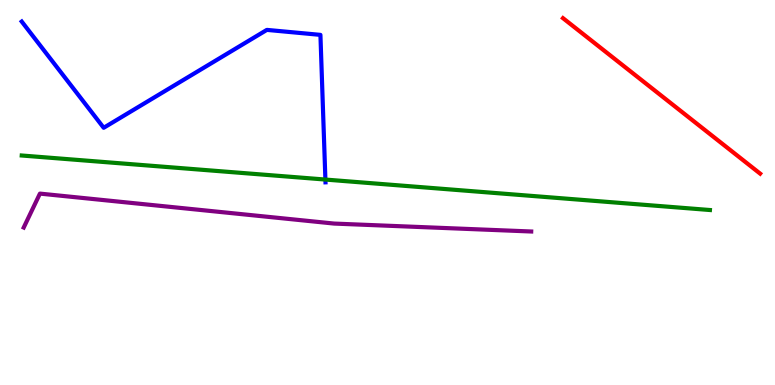[{'lines': ['blue', 'red'], 'intersections': []}, {'lines': ['green', 'red'], 'intersections': []}, {'lines': ['purple', 'red'], 'intersections': []}, {'lines': ['blue', 'green'], 'intersections': [{'x': 4.2, 'y': 5.34}]}, {'lines': ['blue', 'purple'], 'intersections': []}, {'lines': ['green', 'purple'], 'intersections': []}]